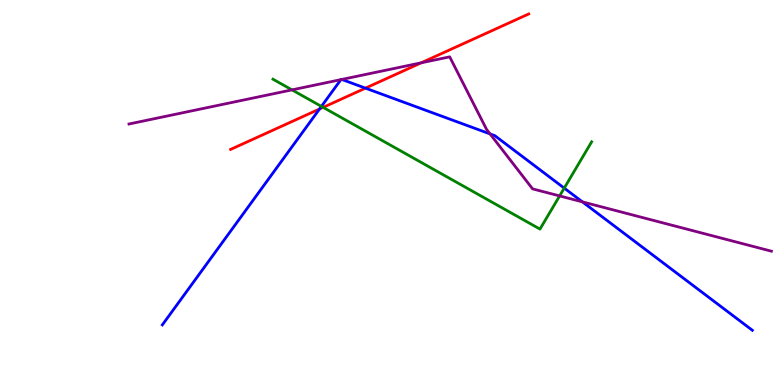[{'lines': ['blue', 'red'], 'intersections': [{'x': 4.12, 'y': 7.17}, {'x': 4.72, 'y': 7.71}]}, {'lines': ['green', 'red'], 'intersections': [{'x': 4.17, 'y': 7.21}]}, {'lines': ['purple', 'red'], 'intersections': [{'x': 5.43, 'y': 8.37}]}, {'lines': ['blue', 'green'], 'intersections': [{'x': 4.15, 'y': 7.24}, {'x': 7.28, 'y': 5.11}]}, {'lines': ['blue', 'purple'], 'intersections': [{'x': 4.4, 'y': 7.93}, {'x': 4.41, 'y': 7.94}, {'x': 6.32, 'y': 6.52}, {'x': 7.52, 'y': 4.76}]}, {'lines': ['green', 'purple'], 'intersections': [{'x': 3.77, 'y': 7.67}, {'x': 7.22, 'y': 4.91}]}]